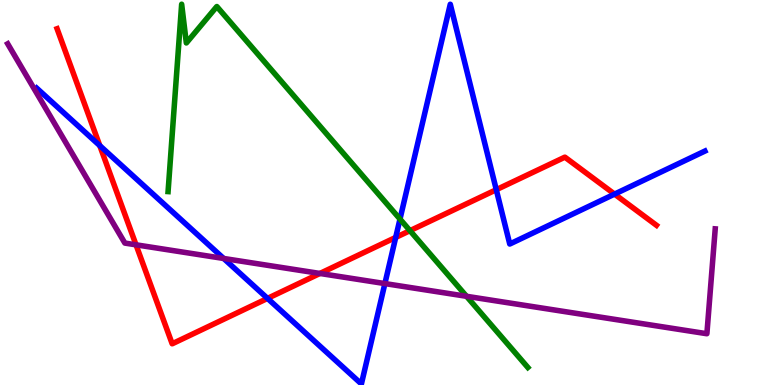[{'lines': ['blue', 'red'], 'intersections': [{'x': 1.29, 'y': 6.22}, {'x': 3.45, 'y': 2.25}, {'x': 5.11, 'y': 3.83}, {'x': 6.4, 'y': 5.07}, {'x': 7.93, 'y': 4.96}]}, {'lines': ['green', 'red'], 'intersections': [{'x': 5.29, 'y': 4.01}]}, {'lines': ['purple', 'red'], 'intersections': [{'x': 1.76, 'y': 3.64}, {'x': 4.13, 'y': 2.9}]}, {'lines': ['blue', 'green'], 'intersections': [{'x': 5.16, 'y': 4.31}]}, {'lines': ['blue', 'purple'], 'intersections': [{'x': 2.89, 'y': 3.29}, {'x': 4.97, 'y': 2.63}]}, {'lines': ['green', 'purple'], 'intersections': [{'x': 6.02, 'y': 2.3}]}]